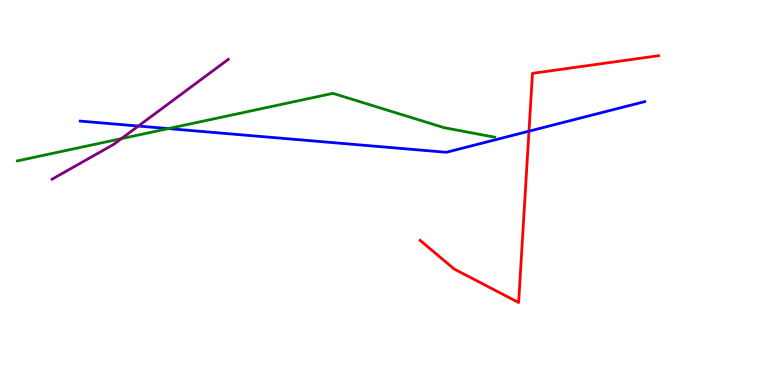[{'lines': ['blue', 'red'], 'intersections': [{'x': 6.83, 'y': 6.59}]}, {'lines': ['green', 'red'], 'intersections': []}, {'lines': ['purple', 'red'], 'intersections': []}, {'lines': ['blue', 'green'], 'intersections': [{'x': 2.17, 'y': 6.66}]}, {'lines': ['blue', 'purple'], 'intersections': [{'x': 1.79, 'y': 6.73}]}, {'lines': ['green', 'purple'], 'intersections': [{'x': 1.57, 'y': 6.4}]}]